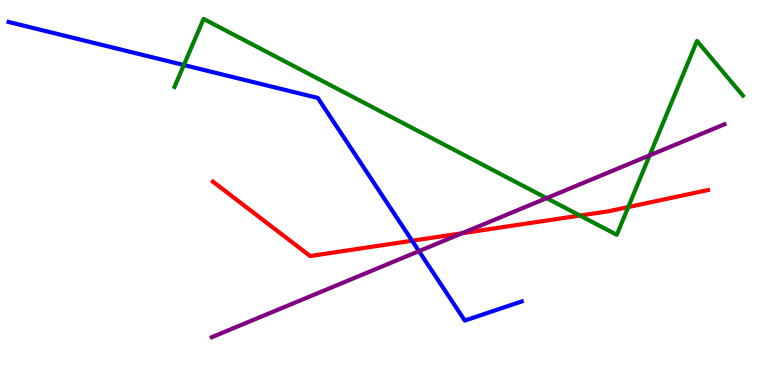[{'lines': ['blue', 'red'], 'intersections': [{'x': 5.32, 'y': 3.75}]}, {'lines': ['green', 'red'], 'intersections': [{'x': 7.48, 'y': 4.4}, {'x': 8.11, 'y': 4.62}]}, {'lines': ['purple', 'red'], 'intersections': [{'x': 5.96, 'y': 3.94}]}, {'lines': ['blue', 'green'], 'intersections': [{'x': 2.37, 'y': 8.31}]}, {'lines': ['blue', 'purple'], 'intersections': [{'x': 5.41, 'y': 3.48}]}, {'lines': ['green', 'purple'], 'intersections': [{'x': 7.05, 'y': 4.85}, {'x': 8.38, 'y': 5.96}]}]